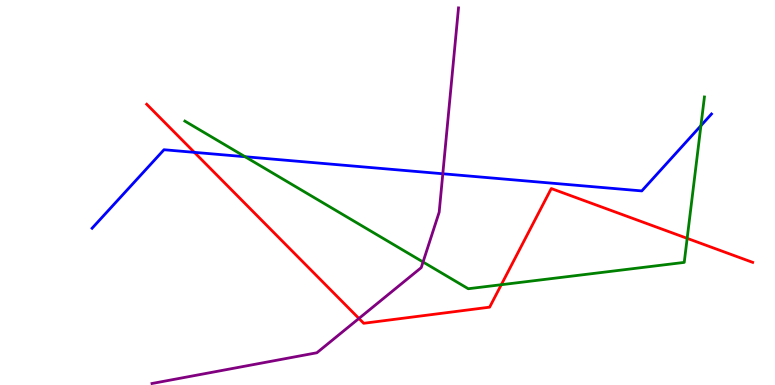[{'lines': ['blue', 'red'], 'intersections': [{'x': 2.51, 'y': 6.04}]}, {'lines': ['green', 'red'], 'intersections': [{'x': 6.47, 'y': 2.6}, {'x': 8.87, 'y': 3.81}]}, {'lines': ['purple', 'red'], 'intersections': [{'x': 4.63, 'y': 1.73}]}, {'lines': ['blue', 'green'], 'intersections': [{'x': 3.16, 'y': 5.93}, {'x': 9.04, 'y': 6.74}]}, {'lines': ['blue', 'purple'], 'intersections': [{'x': 5.71, 'y': 5.49}]}, {'lines': ['green', 'purple'], 'intersections': [{'x': 5.46, 'y': 3.19}]}]